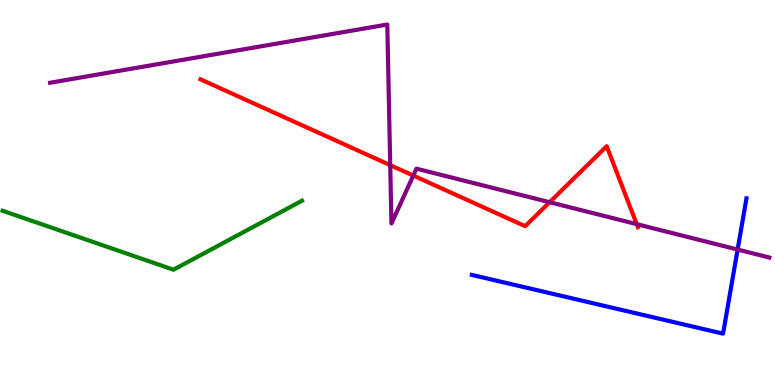[{'lines': ['blue', 'red'], 'intersections': []}, {'lines': ['green', 'red'], 'intersections': []}, {'lines': ['purple', 'red'], 'intersections': [{'x': 5.04, 'y': 5.71}, {'x': 5.33, 'y': 5.44}, {'x': 7.09, 'y': 4.75}, {'x': 8.22, 'y': 4.18}]}, {'lines': ['blue', 'green'], 'intersections': []}, {'lines': ['blue', 'purple'], 'intersections': [{'x': 9.52, 'y': 3.52}]}, {'lines': ['green', 'purple'], 'intersections': []}]